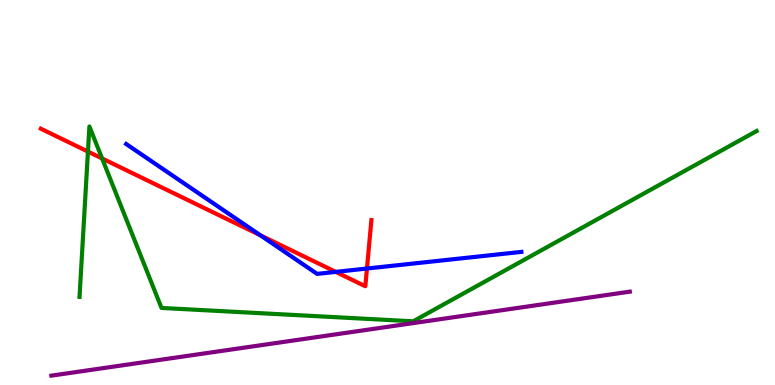[{'lines': ['blue', 'red'], 'intersections': [{'x': 3.36, 'y': 3.89}, {'x': 4.33, 'y': 2.94}, {'x': 4.73, 'y': 3.03}]}, {'lines': ['green', 'red'], 'intersections': [{'x': 1.13, 'y': 6.06}, {'x': 1.32, 'y': 5.88}]}, {'lines': ['purple', 'red'], 'intersections': []}, {'lines': ['blue', 'green'], 'intersections': []}, {'lines': ['blue', 'purple'], 'intersections': []}, {'lines': ['green', 'purple'], 'intersections': []}]